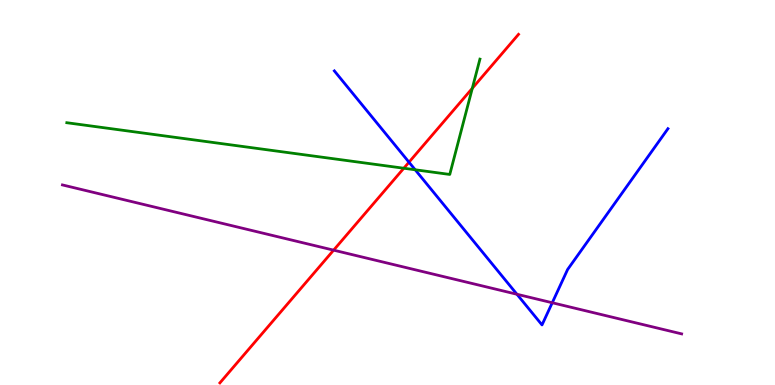[{'lines': ['blue', 'red'], 'intersections': [{'x': 5.28, 'y': 5.79}]}, {'lines': ['green', 'red'], 'intersections': [{'x': 5.21, 'y': 5.63}, {'x': 6.09, 'y': 7.71}]}, {'lines': ['purple', 'red'], 'intersections': [{'x': 4.3, 'y': 3.5}]}, {'lines': ['blue', 'green'], 'intersections': [{'x': 5.36, 'y': 5.59}]}, {'lines': ['blue', 'purple'], 'intersections': [{'x': 6.67, 'y': 2.36}, {'x': 7.13, 'y': 2.14}]}, {'lines': ['green', 'purple'], 'intersections': []}]